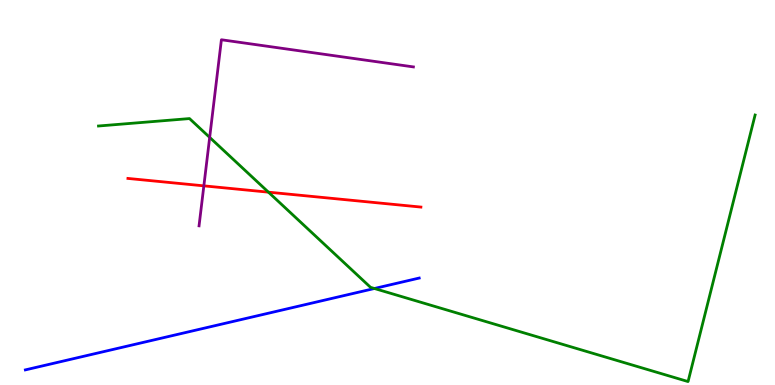[{'lines': ['blue', 'red'], 'intersections': []}, {'lines': ['green', 'red'], 'intersections': [{'x': 3.46, 'y': 5.01}]}, {'lines': ['purple', 'red'], 'intersections': [{'x': 2.63, 'y': 5.17}]}, {'lines': ['blue', 'green'], 'intersections': [{'x': 4.83, 'y': 2.51}]}, {'lines': ['blue', 'purple'], 'intersections': []}, {'lines': ['green', 'purple'], 'intersections': [{'x': 2.71, 'y': 6.43}]}]